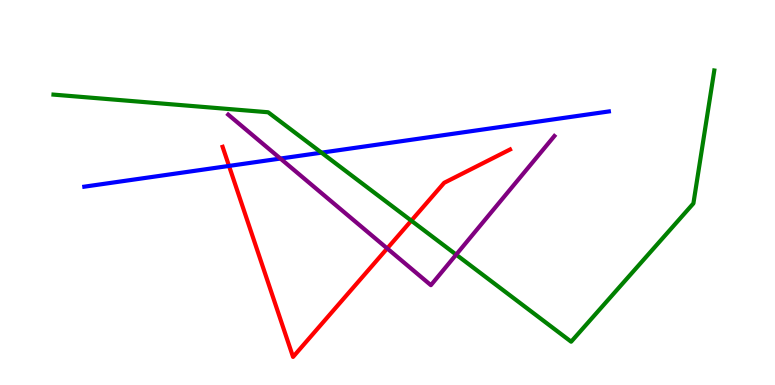[{'lines': ['blue', 'red'], 'intersections': [{'x': 2.96, 'y': 5.69}]}, {'lines': ['green', 'red'], 'intersections': [{'x': 5.31, 'y': 4.27}]}, {'lines': ['purple', 'red'], 'intersections': [{'x': 5.0, 'y': 3.55}]}, {'lines': ['blue', 'green'], 'intersections': [{'x': 4.15, 'y': 6.03}]}, {'lines': ['blue', 'purple'], 'intersections': [{'x': 3.62, 'y': 5.88}]}, {'lines': ['green', 'purple'], 'intersections': [{'x': 5.89, 'y': 3.39}]}]